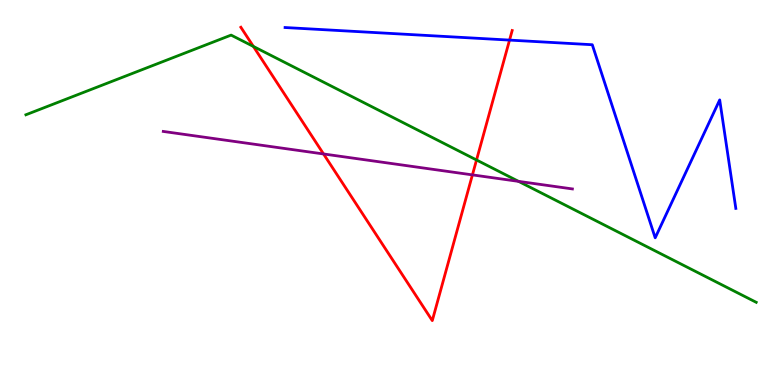[{'lines': ['blue', 'red'], 'intersections': [{'x': 6.57, 'y': 8.96}]}, {'lines': ['green', 'red'], 'intersections': [{'x': 3.27, 'y': 8.79}, {'x': 6.15, 'y': 5.84}]}, {'lines': ['purple', 'red'], 'intersections': [{'x': 4.17, 'y': 6.0}, {'x': 6.1, 'y': 5.46}]}, {'lines': ['blue', 'green'], 'intersections': []}, {'lines': ['blue', 'purple'], 'intersections': []}, {'lines': ['green', 'purple'], 'intersections': [{'x': 6.69, 'y': 5.29}]}]